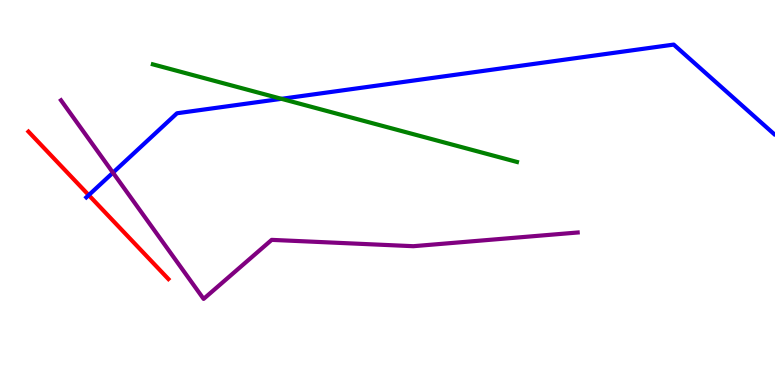[{'lines': ['blue', 'red'], 'intersections': [{'x': 1.15, 'y': 4.93}]}, {'lines': ['green', 'red'], 'intersections': []}, {'lines': ['purple', 'red'], 'intersections': []}, {'lines': ['blue', 'green'], 'intersections': [{'x': 3.63, 'y': 7.43}]}, {'lines': ['blue', 'purple'], 'intersections': [{'x': 1.46, 'y': 5.52}]}, {'lines': ['green', 'purple'], 'intersections': []}]